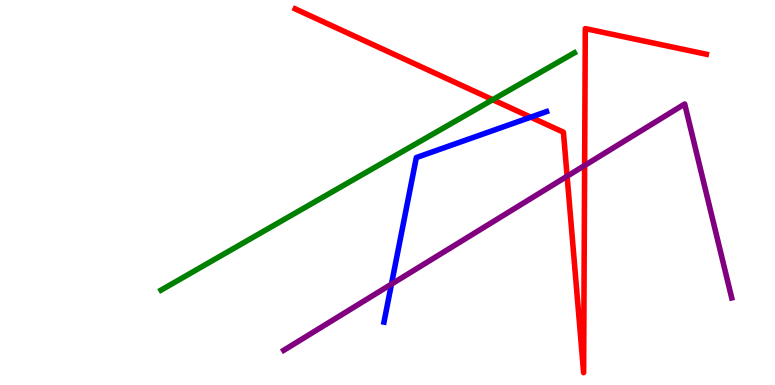[{'lines': ['blue', 'red'], 'intersections': [{'x': 6.85, 'y': 6.96}]}, {'lines': ['green', 'red'], 'intersections': [{'x': 6.36, 'y': 7.41}]}, {'lines': ['purple', 'red'], 'intersections': [{'x': 7.32, 'y': 5.42}, {'x': 7.54, 'y': 5.7}]}, {'lines': ['blue', 'green'], 'intersections': []}, {'lines': ['blue', 'purple'], 'intersections': [{'x': 5.05, 'y': 2.62}]}, {'lines': ['green', 'purple'], 'intersections': []}]